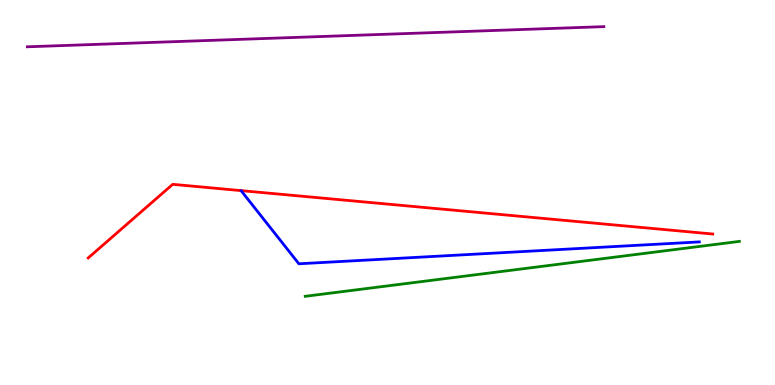[{'lines': ['blue', 'red'], 'intersections': []}, {'lines': ['green', 'red'], 'intersections': []}, {'lines': ['purple', 'red'], 'intersections': []}, {'lines': ['blue', 'green'], 'intersections': []}, {'lines': ['blue', 'purple'], 'intersections': []}, {'lines': ['green', 'purple'], 'intersections': []}]